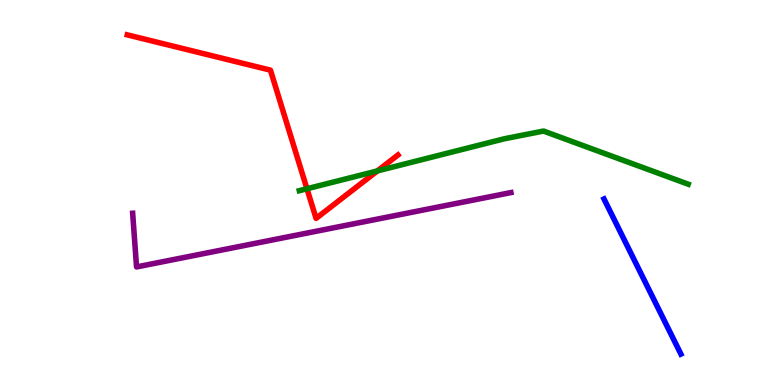[{'lines': ['blue', 'red'], 'intersections': []}, {'lines': ['green', 'red'], 'intersections': [{'x': 3.96, 'y': 5.1}, {'x': 4.87, 'y': 5.56}]}, {'lines': ['purple', 'red'], 'intersections': []}, {'lines': ['blue', 'green'], 'intersections': []}, {'lines': ['blue', 'purple'], 'intersections': []}, {'lines': ['green', 'purple'], 'intersections': []}]